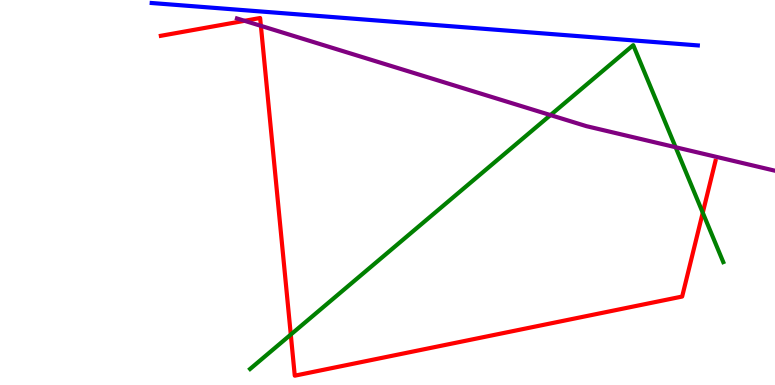[{'lines': ['blue', 'red'], 'intersections': []}, {'lines': ['green', 'red'], 'intersections': [{'x': 3.75, 'y': 1.31}, {'x': 9.07, 'y': 4.48}]}, {'lines': ['purple', 'red'], 'intersections': [{'x': 3.16, 'y': 9.46}, {'x': 3.37, 'y': 9.33}]}, {'lines': ['blue', 'green'], 'intersections': []}, {'lines': ['blue', 'purple'], 'intersections': []}, {'lines': ['green', 'purple'], 'intersections': [{'x': 7.1, 'y': 7.01}, {'x': 8.72, 'y': 6.18}]}]